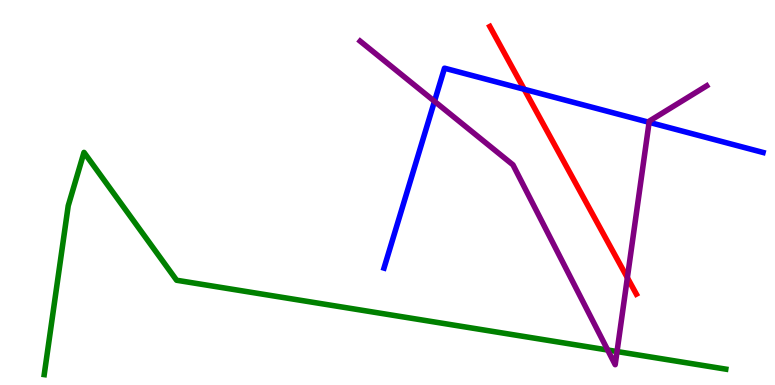[{'lines': ['blue', 'red'], 'intersections': [{'x': 6.76, 'y': 7.68}]}, {'lines': ['green', 'red'], 'intersections': []}, {'lines': ['purple', 'red'], 'intersections': [{'x': 8.1, 'y': 2.79}]}, {'lines': ['blue', 'green'], 'intersections': []}, {'lines': ['blue', 'purple'], 'intersections': [{'x': 5.61, 'y': 7.37}, {'x': 8.38, 'y': 6.82}]}, {'lines': ['green', 'purple'], 'intersections': [{'x': 7.84, 'y': 0.908}, {'x': 7.96, 'y': 0.869}]}]